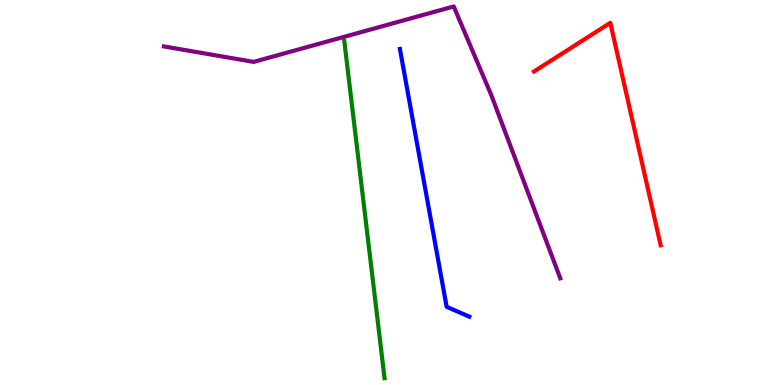[{'lines': ['blue', 'red'], 'intersections': []}, {'lines': ['green', 'red'], 'intersections': []}, {'lines': ['purple', 'red'], 'intersections': []}, {'lines': ['blue', 'green'], 'intersections': []}, {'lines': ['blue', 'purple'], 'intersections': []}, {'lines': ['green', 'purple'], 'intersections': []}]